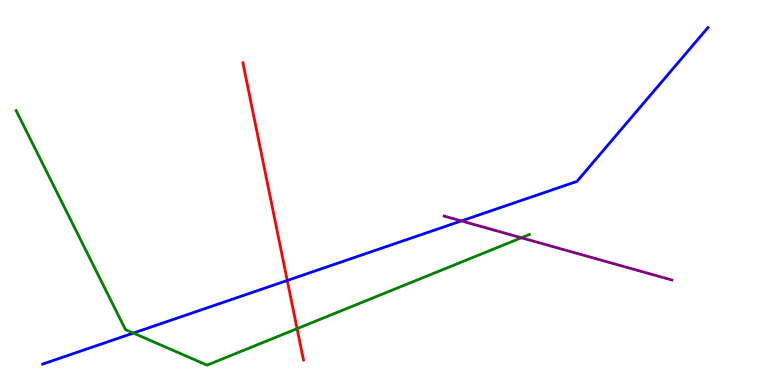[{'lines': ['blue', 'red'], 'intersections': [{'x': 3.71, 'y': 2.72}]}, {'lines': ['green', 'red'], 'intersections': [{'x': 3.83, 'y': 1.46}]}, {'lines': ['purple', 'red'], 'intersections': []}, {'lines': ['blue', 'green'], 'intersections': [{'x': 1.72, 'y': 1.35}]}, {'lines': ['blue', 'purple'], 'intersections': [{'x': 5.95, 'y': 4.26}]}, {'lines': ['green', 'purple'], 'intersections': [{'x': 6.73, 'y': 3.82}]}]